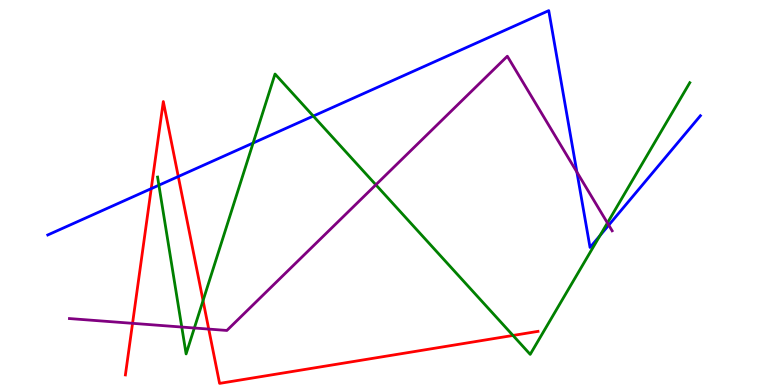[{'lines': ['blue', 'red'], 'intersections': [{'x': 1.95, 'y': 5.1}, {'x': 2.3, 'y': 5.41}]}, {'lines': ['green', 'red'], 'intersections': [{'x': 2.62, 'y': 2.19}, {'x': 6.62, 'y': 1.29}]}, {'lines': ['purple', 'red'], 'intersections': [{'x': 1.71, 'y': 1.6}, {'x': 2.69, 'y': 1.45}]}, {'lines': ['blue', 'green'], 'intersections': [{'x': 2.05, 'y': 5.19}, {'x': 3.27, 'y': 6.29}, {'x': 4.04, 'y': 6.99}, {'x': 7.74, 'y': 3.88}]}, {'lines': ['blue', 'purple'], 'intersections': [{'x': 7.44, 'y': 5.53}, {'x': 7.85, 'y': 4.15}]}, {'lines': ['green', 'purple'], 'intersections': [{'x': 2.35, 'y': 1.51}, {'x': 2.51, 'y': 1.48}, {'x': 4.85, 'y': 5.2}, {'x': 7.84, 'y': 4.21}]}]